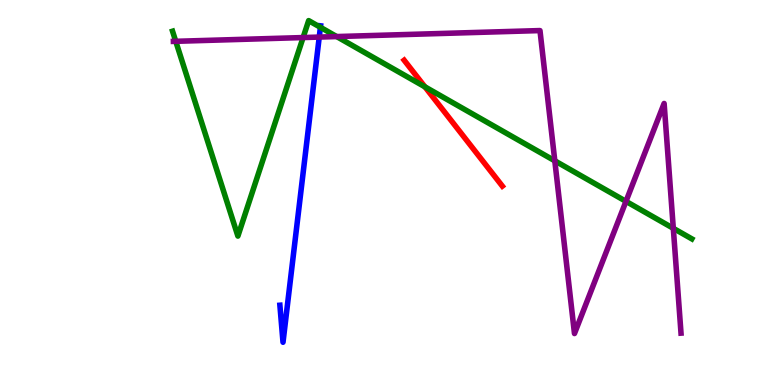[{'lines': ['blue', 'red'], 'intersections': []}, {'lines': ['green', 'red'], 'intersections': [{'x': 5.48, 'y': 7.74}]}, {'lines': ['purple', 'red'], 'intersections': []}, {'lines': ['blue', 'green'], 'intersections': [{'x': 4.13, 'y': 9.29}]}, {'lines': ['blue', 'purple'], 'intersections': [{'x': 4.12, 'y': 9.04}]}, {'lines': ['green', 'purple'], 'intersections': [{'x': 2.27, 'y': 8.93}, {'x': 3.91, 'y': 9.02}, {'x': 4.34, 'y': 9.05}, {'x': 7.16, 'y': 5.82}, {'x': 8.08, 'y': 4.77}, {'x': 8.69, 'y': 4.07}]}]